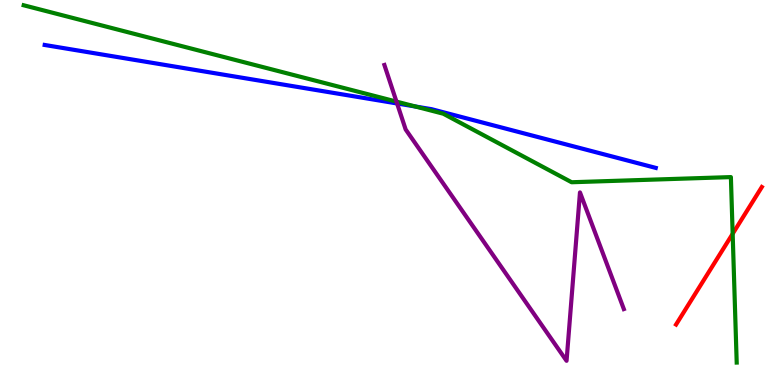[{'lines': ['blue', 'red'], 'intersections': []}, {'lines': ['green', 'red'], 'intersections': [{'x': 9.45, 'y': 3.93}]}, {'lines': ['purple', 'red'], 'intersections': []}, {'lines': ['blue', 'green'], 'intersections': [{'x': 5.36, 'y': 7.23}]}, {'lines': ['blue', 'purple'], 'intersections': [{'x': 5.12, 'y': 7.31}]}, {'lines': ['green', 'purple'], 'intersections': [{'x': 5.12, 'y': 7.36}]}]